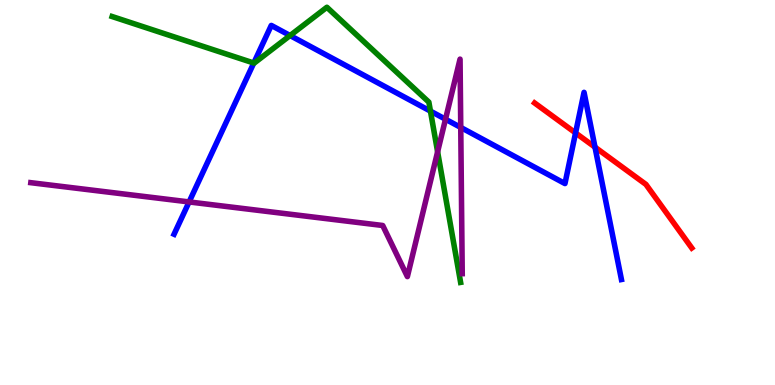[{'lines': ['blue', 'red'], 'intersections': [{'x': 7.43, 'y': 6.55}, {'x': 7.68, 'y': 6.18}]}, {'lines': ['green', 'red'], 'intersections': []}, {'lines': ['purple', 'red'], 'intersections': []}, {'lines': ['blue', 'green'], 'intersections': [{'x': 3.27, 'y': 8.36}, {'x': 3.74, 'y': 9.08}, {'x': 5.55, 'y': 7.11}]}, {'lines': ['blue', 'purple'], 'intersections': [{'x': 2.44, 'y': 4.75}, {'x': 5.75, 'y': 6.9}, {'x': 5.95, 'y': 6.69}]}, {'lines': ['green', 'purple'], 'intersections': [{'x': 5.65, 'y': 6.06}]}]